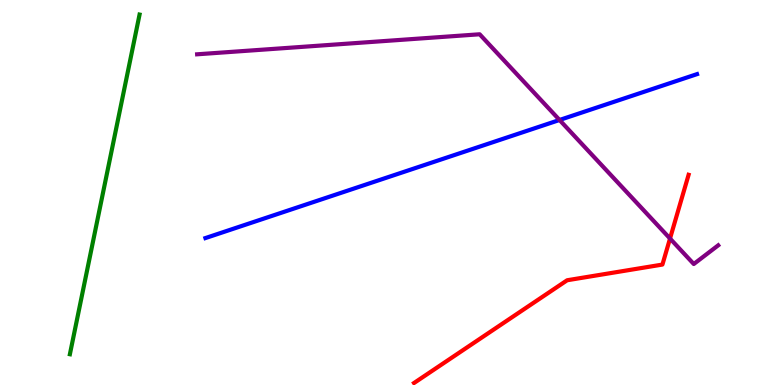[{'lines': ['blue', 'red'], 'intersections': []}, {'lines': ['green', 'red'], 'intersections': []}, {'lines': ['purple', 'red'], 'intersections': [{'x': 8.65, 'y': 3.8}]}, {'lines': ['blue', 'green'], 'intersections': []}, {'lines': ['blue', 'purple'], 'intersections': [{'x': 7.22, 'y': 6.88}]}, {'lines': ['green', 'purple'], 'intersections': []}]